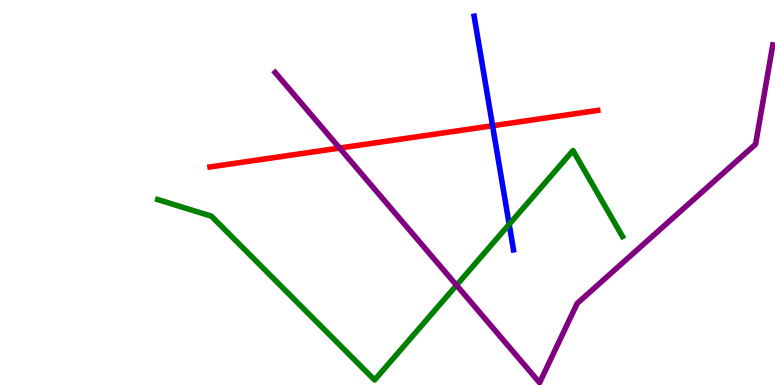[{'lines': ['blue', 'red'], 'intersections': [{'x': 6.36, 'y': 6.73}]}, {'lines': ['green', 'red'], 'intersections': []}, {'lines': ['purple', 'red'], 'intersections': [{'x': 4.38, 'y': 6.15}]}, {'lines': ['blue', 'green'], 'intersections': [{'x': 6.57, 'y': 4.17}]}, {'lines': ['blue', 'purple'], 'intersections': []}, {'lines': ['green', 'purple'], 'intersections': [{'x': 5.89, 'y': 2.59}]}]